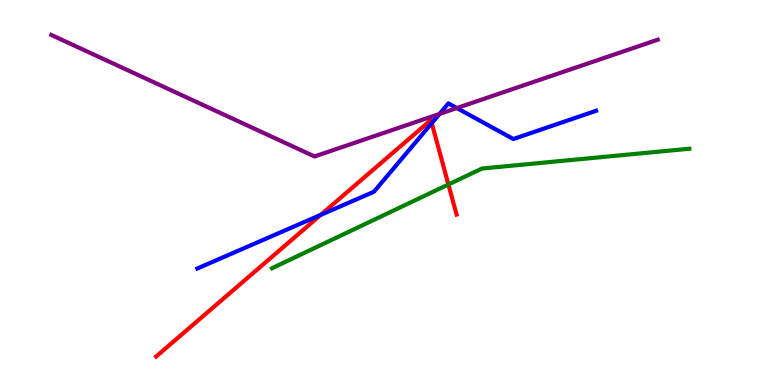[{'lines': ['blue', 'red'], 'intersections': [{'x': 4.14, 'y': 4.42}, {'x': 5.57, 'y': 6.8}]}, {'lines': ['green', 'red'], 'intersections': [{'x': 5.79, 'y': 5.21}]}, {'lines': ['purple', 'red'], 'intersections': []}, {'lines': ['blue', 'green'], 'intersections': []}, {'lines': ['blue', 'purple'], 'intersections': [{'x': 5.67, 'y': 7.04}, {'x': 5.89, 'y': 7.19}]}, {'lines': ['green', 'purple'], 'intersections': []}]